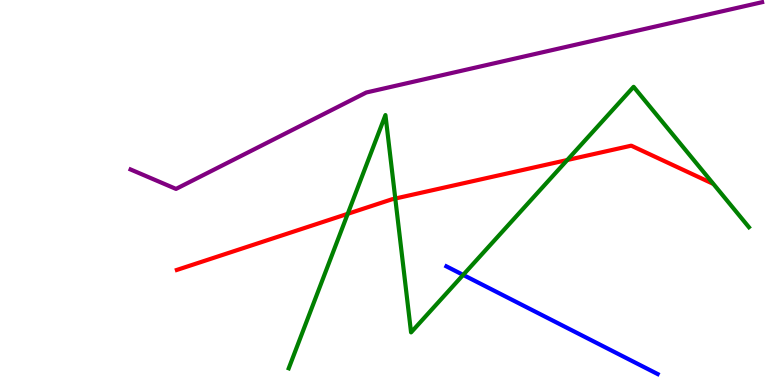[{'lines': ['blue', 'red'], 'intersections': []}, {'lines': ['green', 'red'], 'intersections': [{'x': 4.49, 'y': 4.45}, {'x': 5.1, 'y': 4.84}, {'x': 7.32, 'y': 5.84}]}, {'lines': ['purple', 'red'], 'intersections': []}, {'lines': ['blue', 'green'], 'intersections': [{'x': 5.98, 'y': 2.86}]}, {'lines': ['blue', 'purple'], 'intersections': []}, {'lines': ['green', 'purple'], 'intersections': []}]